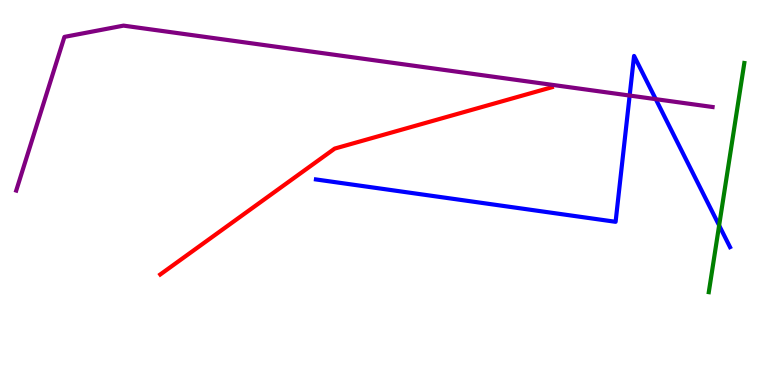[{'lines': ['blue', 'red'], 'intersections': []}, {'lines': ['green', 'red'], 'intersections': []}, {'lines': ['purple', 'red'], 'intersections': []}, {'lines': ['blue', 'green'], 'intersections': [{'x': 9.28, 'y': 4.14}]}, {'lines': ['blue', 'purple'], 'intersections': [{'x': 8.12, 'y': 7.52}, {'x': 8.46, 'y': 7.42}]}, {'lines': ['green', 'purple'], 'intersections': []}]